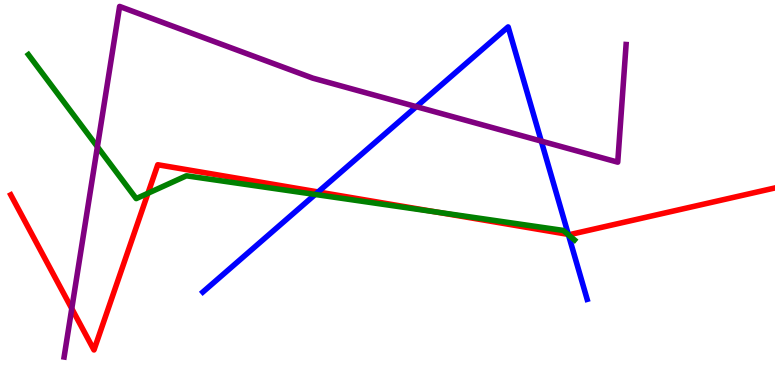[{'lines': ['blue', 'red'], 'intersections': [{'x': 4.1, 'y': 5.01}, {'x': 7.33, 'y': 3.91}]}, {'lines': ['green', 'red'], 'intersections': [{'x': 1.91, 'y': 4.98}, {'x': 5.63, 'y': 4.49}, {'x': 7.33, 'y': 3.91}]}, {'lines': ['purple', 'red'], 'intersections': [{'x': 0.926, 'y': 1.98}]}, {'lines': ['blue', 'green'], 'intersections': [{'x': 4.07, 'y': 4.95}, {'x': 7.33, 'y': 3.9}]}, {'lines': ['blue', 'purple'], 'intersections': [{'x': 5.37, 'y': 7.23}, {'x': 6.98, 'y': 6.34}]}, {'lines': ['green', 'purple'], 'intersections': [{'x': 1.26, 'y': 6.19}]}]